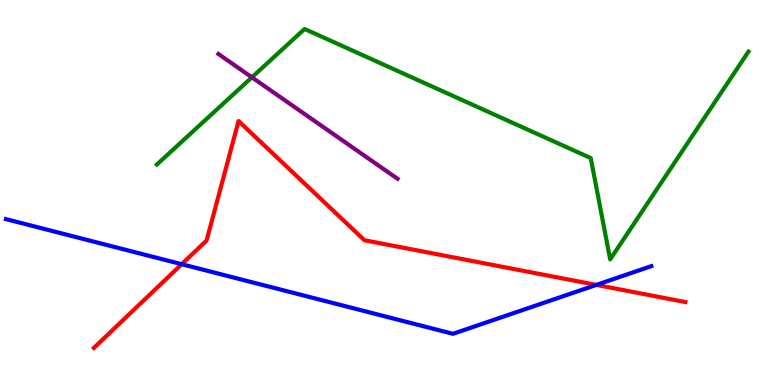[{'lines': ['blue', 'red'], 'intersections': [{'x': 2.34, 'y': 3.14}, {'x': 7.69, 'y': 2.6}]}, {'lines': ['green', 'red'], 'intersections': []}, {'lines': ['purple', 'red'], 'intersections': []}, {'lines': ['blue', 'green'], 'intersections': []}, {'lines': ['blue', 'purple'], 'intersections': []}, {'lines': ['green', 'purple'], 'intersections': [{'x': 3.25, 'y': 7.99}]}]